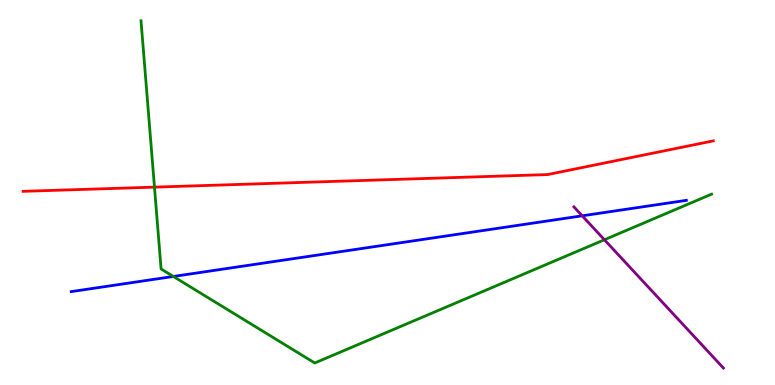[{'lines': ['blue', 'red'], 'intersections': []}, {'lines': ['green', 'red'], 'intersections': [{'x': 1.99, 'y': 5.14}]}, {'lines': ['purple', 'red'], 'intersections': []}, {'lines': ['blue', 'green'], 'intersections': [{'x': 2.24, 'y': 2.82}]}, {'lines': ['blue', 'purple'], 'intersections': [{'x': 7.51, 'y': 4.39}]}, {'lines': ['green', 'purple'], 'intersections': [{'x': 7.8, 'y': 3.77}]}]